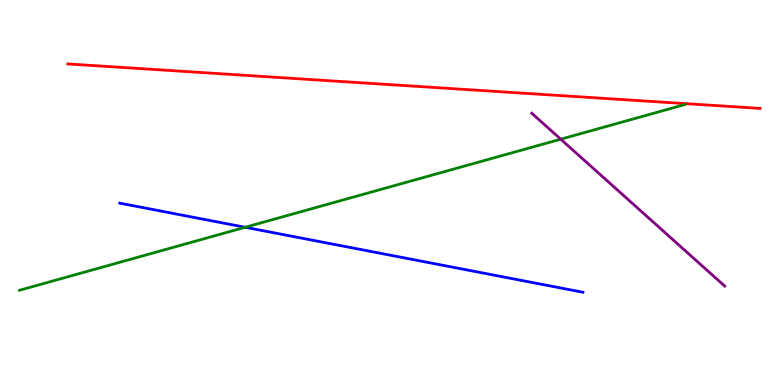[{'lines': ['blue', 'red'], 'intersections': []}, {'lines': ['green', 'red'], 'intersections': []}, {'lines': ['purple', 'red'], 'intersections': []}, {'lines': ['blue', 'green'], 'intersections': [{'x': 3.16, 'y': 4.1}]}, {'lines': ['blue', 'purple'], 'intersections': []}, {'lines': ['green', 'purple'], 'intersections': [{'x': 7.24, 'y': 6.38}]}]